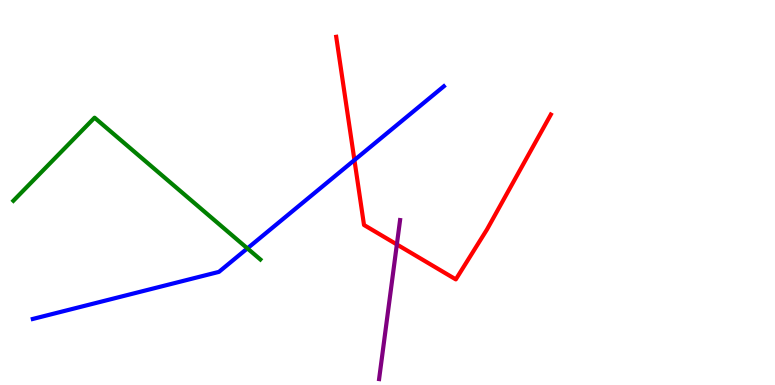[{'lines': ['blue', 'red'], 'intersections': [{'x': 4.57, 'y': 5.84}]}, {'lines': ['green', 'red'], 'intersections': []}, {'lines': ['purple', 'red'], 'intersections': [{'x': 5.12, 'y': 3.65}]}, {'lines': ['blue', 'green'], 'intersections': [{'x': 3.19, 'y': 3.55}]}, {'lines': ['blue', 'purple'], 'intersections': []}, {'lines': ['green', 'purple'], 'intersections': []}]